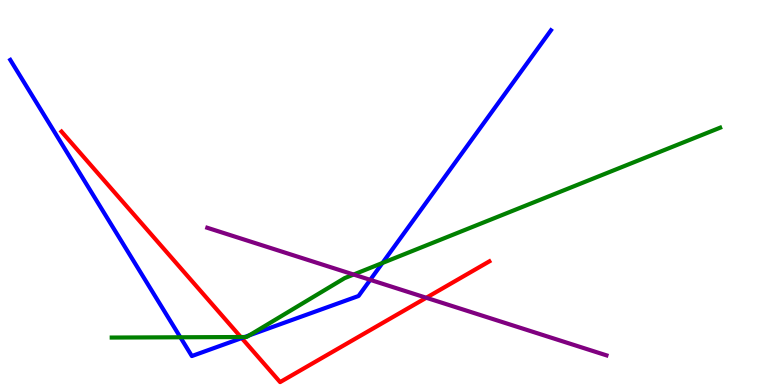[{'lines': ['blue', 'red'], 'intersections': [{'x': 3.12, 'y': 1.22}]}, {'lines': ['green', 'red'], 'intersections': [{'x': 3.11, 'y': 1.25}]}, {'lines': ['purple', 'red'], 'intersections': [{'x': 5.5, 'y': 2.27}]}, {'lines': ['blue', 'green'], 'intersections': [{'x': 2.33, 'y': 1.24}, {'x': 3.16, 'y': 1.25}, {'x': 3.22, 'y': 1.29}, {'x': 4.93, 'y': 3.17}]}, {'lines': ['blue', 'purple'], 'intersections': [{'x': 4.78, 'y': 2.73}]}, {'lines': ['green', 'purple'], 'intersections': [{'x': 4.56, 'y': 2.87}]}]